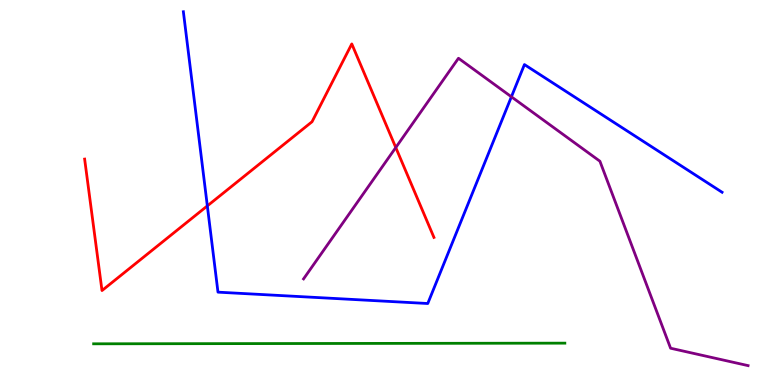[{'lines': ['blue', 'red'], 'intersections': [{'x': 2.68, 'y': 4.65}]}, {'lines': ['green', 'red'], 'intersections': []}, {'lines': ['purple', 'red'], 'intersections': [{'x': 5.11, 'y': 6.17}]}, {'lines': ['blue', 'green'], 'intersections': []}, {'lines': ['blue', 'purple'], 'intersections': [{'x': 6.6, 'y': 7.49}]}, {'lines': ['green', 'purple'], 'intersections': []}]